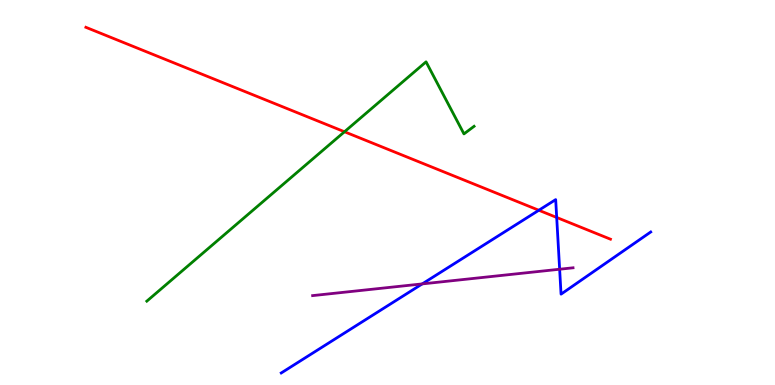[{'lines': ['blue', 'red'], 'intersections': [{'x': 6.95, 'y': 4.54}, {'x': 7.18, 'y': 4.35}]}, {'lines': ['green', 'red'], 'intersections': [{'x': 4.44, 'y': 6.58}]}, {'lines': ['purple', 'red'], 'intersections': []}, {'lines': ['blue', 'green'], 'intersections': []}, {'lines': ['blue', 'purple'], 'intersections': [{'x': 5.45, 'y': 2.63}, {'x': 7.22, 'y': 3.01}]}, {'lines': ['green', 'purple'], 'intersections': []}]